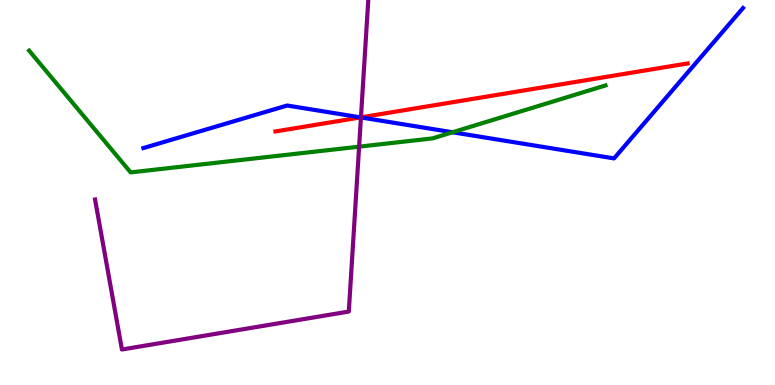[{'lines': ['blue', 'red'], 'intersections': [{'x': 4.65, 'y': 6.95}]}, {'lines': ['green', 'red'], 'intersections': []}, {'lines': ['purple', 'red'], 'intersections': [{'x': 4.66, 'y': 6.95}]}, {'lines': ['blue', 'green'], 'intersections': [{'x': 5.84, 'y': 6.56}]}, {'lines': ['blue', 'purple'], 'intersections': [{'x': 4.66, 'y': 6.95}]}, {'lines': ['green', 'purple'], 'intersections': [{'x': 4.63, 'y': 6.19}]}]